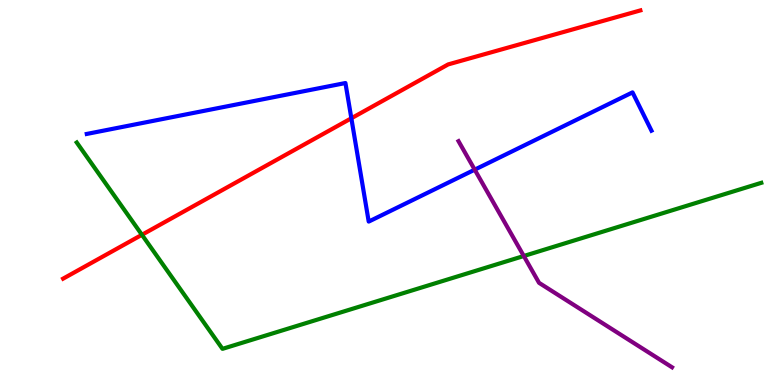[{'lines': ['blue', 'red'], 'intersections': [{'x': 4.53, 'y': 6.93}]}, {'lines': ['green', 'red'], 'intersections': [{'x': 1.83, 'y': 3.9}]}, {'lines': ['purple', 'red'], 'intersections': []}, {'lines': ['blue', 'green'], 'intersections': []}, {'lines': ['blue', 'purple'], 'intersections': [{'x': 6.13, 'y': 5.59}]}, {'lines': ['green', 'purple'], 'intersections': [{'x': 6.76, 'y': 3.35}]}]